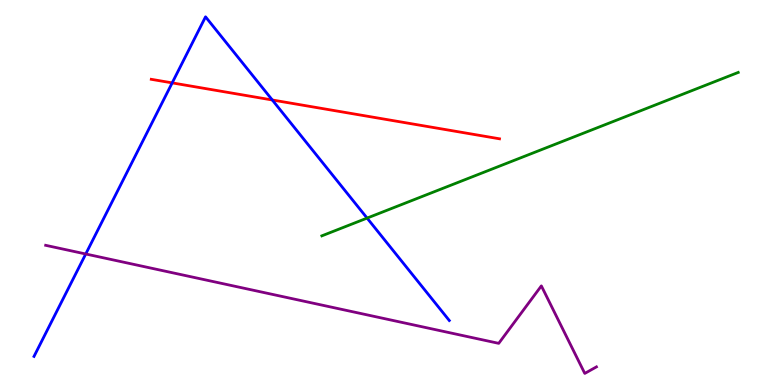[{'lines': ['blue', 'red'], 'intersections': [{'x': 2.22, 'y': 7.85}, {'x': 3.51, 'y': 7.4}]}, {'lines': ['green', 'red'], 'intersections': []}, {'lines': ['purple', 'red'], 'intersections': []}, {'lines': ['blue', 'green'], 'intersections': [{'x': 4.74, 'y': 4.34}]}, {'lines': ['blue', 'purple'], 'intersections': [{'x': 1.11, 'y': 3.4}]}, {'lines': ['green', 'purple'], 'intersections': []}]